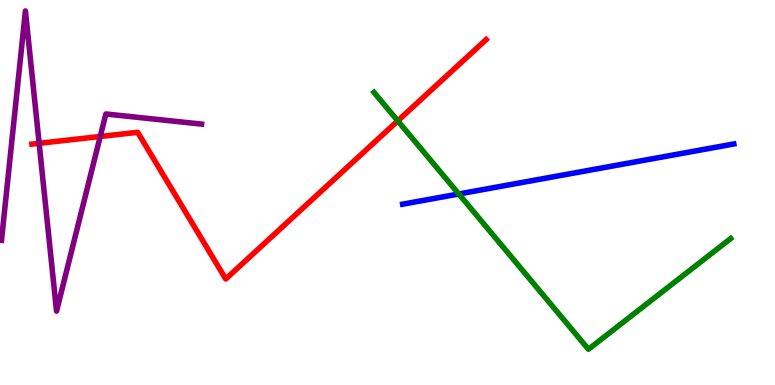[{'lines': ['blue', 'red'], 'intersections': []}, {'lines': ['green', 'red'], 'intersections': [{'x': 5.13, 'y': 6.86}]}, {'lines': ['purple', 'red'], 'intersections': [{'x': 0.505, 'y': 6.28}, {'x': 1.29, 'y': 6.45}]}, {'lines': ['blue', 'green'], 'intersections': [{'x': 5.92, 'y': 4.96}]}, {'lines': ['blue', 'purple'], 'intersections': []}, {'lines': ['green', 'purple'], 'intersections': []}]